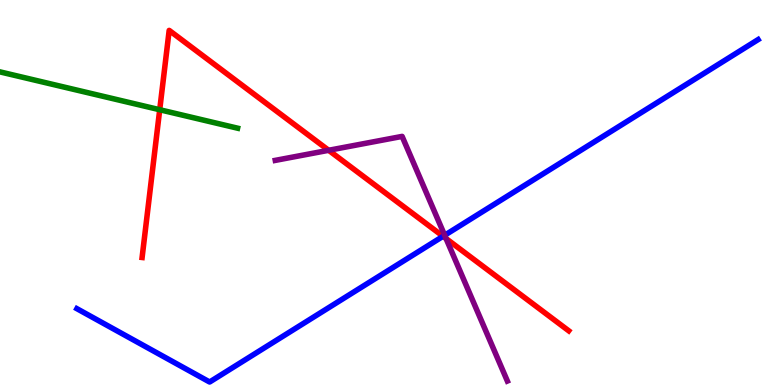[{'lines': ['blue', 'red'], 'intersections': [{'x': 5.72, 'y': 3.86}]}, {'lines': ['green', 'red'], 'intersections': [{'x': 2.06, 'y': 7.15}]}, {'lines': ['purple', 'red'], 'intersections': [{'x': 4.24, 'y': 6.1}, {'x': 5.76, 'y': 3.8}]}, {'lines': ['blue', 'green'], 'intersections': []}, {'lines': ['blue', 'purple'], 'intersections': [{'x': 5.74, 'y': 3.89}]}, {'lines': ['green', 'purple'], 'intersections': []}]